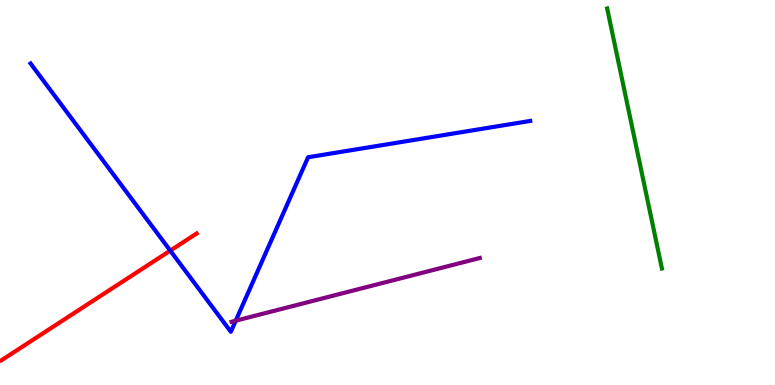[{'lines': ['blue', 'red'], 'intersections': [{'x': 2.2, 'y': 3.49}]}, {'lines': ['green', 'red'], 'intersections': []}, {'lines': ['purple', 'red'], 'intersections': []}, {'lines': ['blue', 'green'], 'intersections': []}, {'lines': ['blue', 'purple'], 'intersections': [{'x': 3.04, 'y': 1.67}]}, {'lines': ['green', 'purple'], 'intersections': []}]